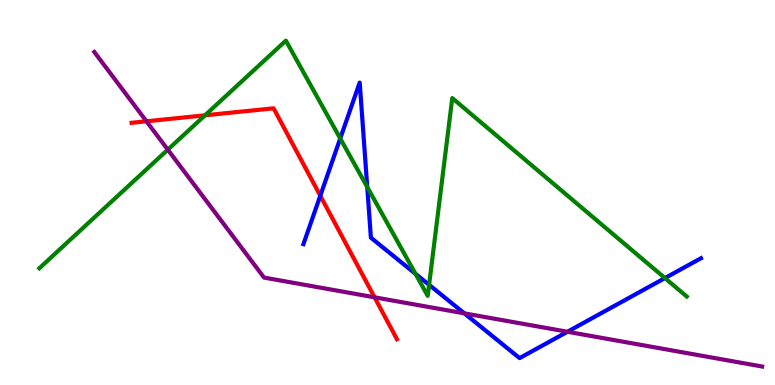[{'lines': ['blue', 'red'], 'intersections': [{'x': 4.13, 'y': 4.92}]}, {'lines': ['green', 'red'], 'intersections': [{'x': 2.65, 'y': 7.0}]}, {'lines': ['purple', 'red'], 'intersections': [{'x': 1.89, 'y': 6.85}, {'x': 4.83, 'y': 2.28}]}, {'lines': ['blue', 'green'], 'intersections': [{'x': 4.39, 'y': 6.4}, {'x': 4.74, 'y': 5.14}, {'x': 5.36, 'y': 2.89}, {'x': 5.54, 'y': 2.6}, {'x': 8.58, 'y': 2.78}]}, {'lines': ['blue', 'purple'], 'intersections': [{'x': 5.99, 'y': 1.86}, {'x': 7.32, 'y': 1.38}]}, {'lines': ['green', 'purple'], 'intersections': [{'x': 2.17, 'y': 6.11}]}]